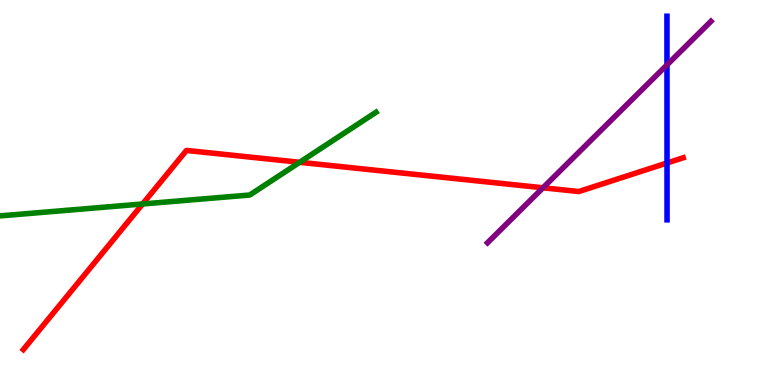[{'lines': ['blue', 'red'], 'intersections': [{'x': 8.61, 'y': 5.77}]}, {'lines': ['green', 'red'], 'intersections': [{'x': 1.84, 'y': 4.7}, {'x': 3.87, 'y': 5.78}]}, {'lines': ['purple', 'red'], 'intersections': [{'x': 7.01, 'y': 5.12}]}, {'lines': ['blue', 'green'], 'intersections': []}, {'lines': ['blue', 'purple'], 'intersections': [{'x': 8.61, 'y': 8.31}]}, {'lines': ['green', 'purple'], 'intersections': []}]